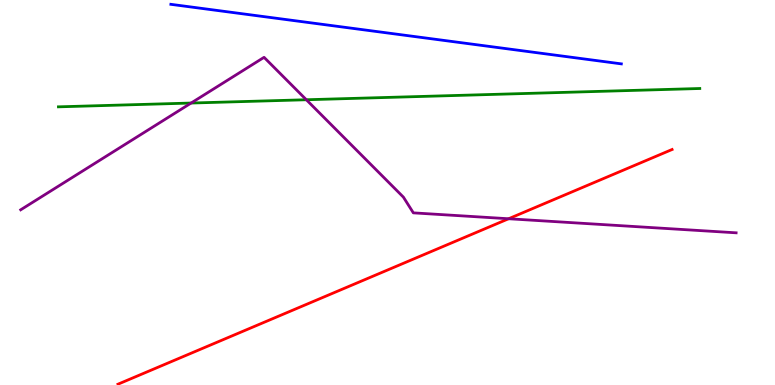[{'lines': ['blue', 'red'], 'intersections': []}, {'lines': ['green', 'red'], 'intersections': []}, {'lines': ['purple', 'red'], 'intersections': [{'x': 6.56, 'y': 4.32}]}, {'lines': ['blue', 'green'], 'intersections': []}, {'lines': ['blue', 'purple'], 'intersections': []}, {'lines': ['green', 'purple'], 'intersections': [{'x': 2.47, 'y': 7.32}, {'x': 3.95, 'y': 7.41}]}]